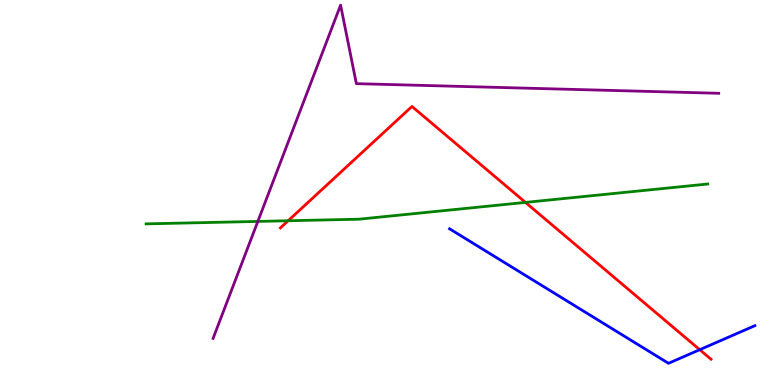[{'lines': ['blue', 'red'], 'intersections': [{'x': 9.03, 'y': 0.917}]}, {'lines': ['green', 'red'], 'intersections': [{'x': 3.72, 'y': 4.27}, {'x': 6.78, 'y': 4.74}]}, {'lines': ['purple', 'red'], 'intersections': []}, {'lines': ['blue', 'green'], 'intersections': []}, {'lines': ['blue', 'purple'], 'intersections': []}, {'lines': ['green', 'purple'], 'intersections': [{'x': 3.33, 'y': 4.25}]}]